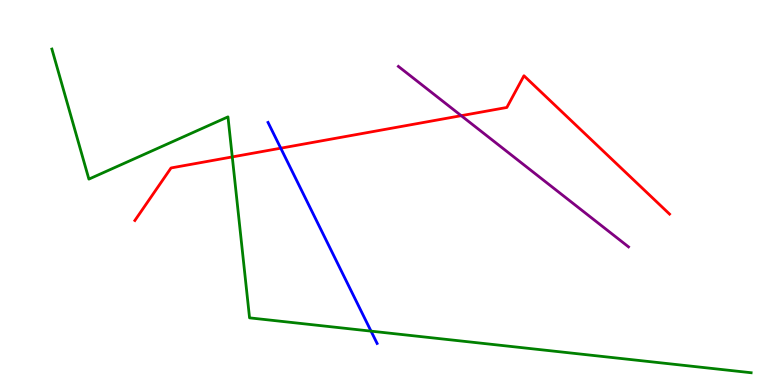[{'lines': ['blue', 'red'], 'intersections': [{'x': 3.62, 'y': 6.15}]}, {'lines': ['green', 'red'], 'intersections': [{'x': 3.0, 'y': 5.92}]}, {'lines': ['purple', 'red'], 'intersections': [{'x': 5.95, 'y': 7.0}]}, {'lines': ['blue', 'green'], 'intersections': [{'x': 4.79, 'y': 1.4}]}, {'lines': ['blue', 'purple'], 'intersections': []}, {'lines': ['green', 'purple'], 'intersections': []}]